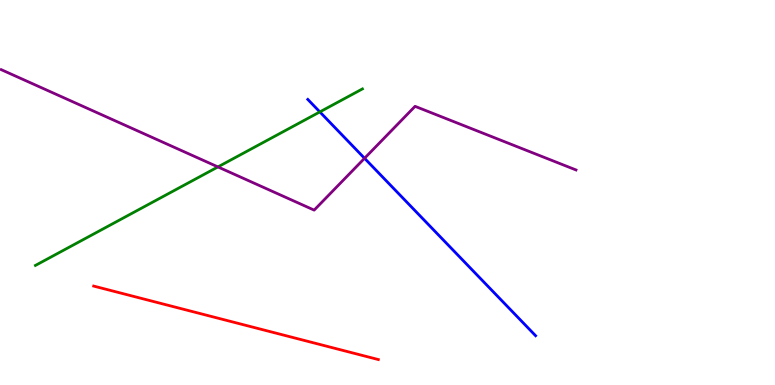[{'lines': ['blue', 'red'], 'intersections': []}, {'lines': ['green', 'red'], 'intersections': []}, {'lines': ['purple', 'red'], 'intersections': []}, {'lines': ['blue', 'green'], 'intersections': [{'x': 4.13, 'y': 7.09}]}, {'lines': ['blue', 'purple'], 'intersections': [{'x': 4.7, 'y': 5.89}]}, {'lines': ['green', 'purple'], 'intersections': [{'x': 2.81, 'y': 5.66}]}]